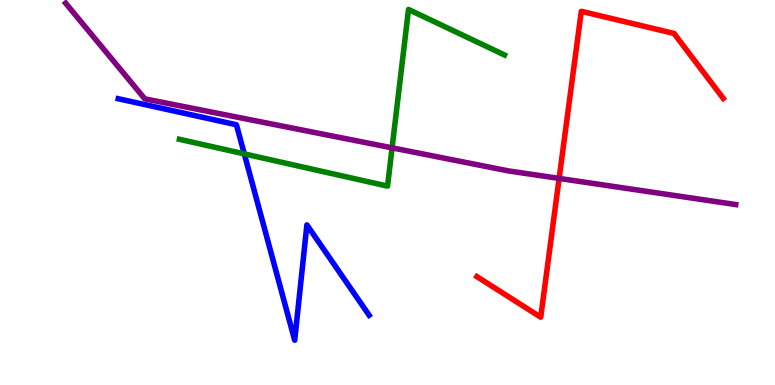[{'lines': ['blue', 'red'], 'intersections': []}, {'lines': ['green', 'red'], 'intersections': []}, {'lines': ['purple', 'red'], 'intersections': [{'x': 7.21, 'y': 5.37}]}, {'lines': ['blue', 'green'], 'intersections': [{'x': 3.15, 'y': 6.0}]}, {'lines': ['blue', 'purple'], 'intersections': []}, {'lines': ['green', 'purple'], 'intersections': [{'x': 5.06, 'y': 6.16}]}]